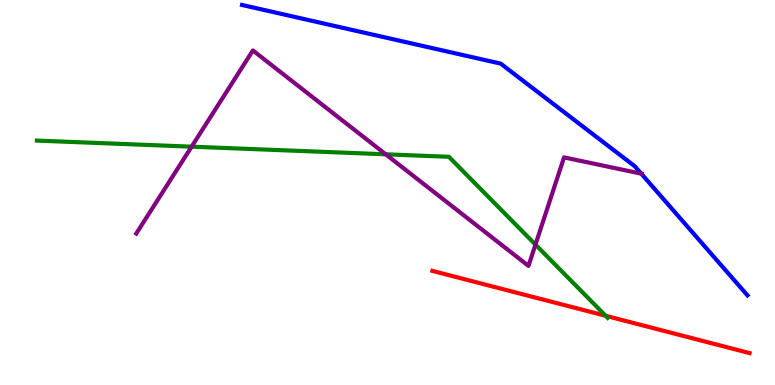[{'lines': ['blue', 'red'], 'intersections': []}, {'lines': ['green', 'red'], 'intersections': [{'x': 7.81, 'y': 1.8}]}, {'lines': ['purple', 'red'], 'intersections': []}, {'lines': ['blue', 'green'], 'intersections': []}, {'lines': ['blue', 'purple'], 'intersections': [{'x': 8.27, 'y': 5.49}]}, {'lines': ['green', 'purple'], 'intersections': [{'x': 2.47, 'y': 6.19}, {'x': 4.98, 'y': 5.99}, {'x': 6.91, 'y': 3.65}]}]